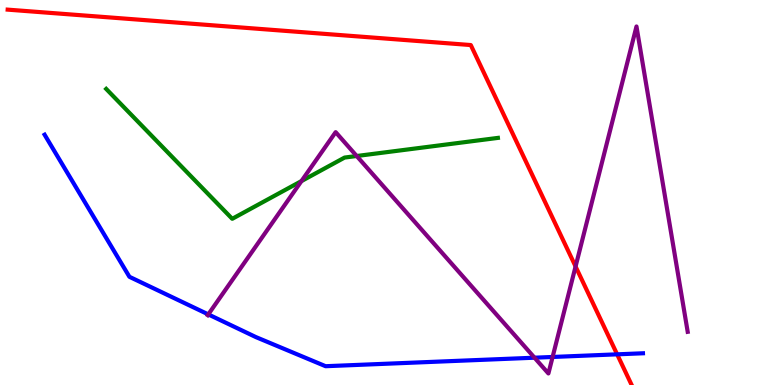[{'lines': ['blue', 'red'], 'intersections': [{'x': 7.96, 'y': 0.797}]}, {'lines': ['green', 'red'], 'intersections': []}, {'lines': ['purple', 'red'], 'intersections': [{'x': 7.43, 'y': 3.08}]}, {'lines': ['blue', 'green'], 'intersections': []}, {'lines': ['blue', 'purple'], 'intersections': [{'x': 2.69, 'y': 1.83}, {'x': 6.9, 'y': 0.709}, {'x': 7.13, 'y': 0.728}]}, {'lines': ['green', 'purple'], 'intersections': [{'x': 3.89, 'y': 5.3}, {'x': 4.6, 'y': 5.95}]}]